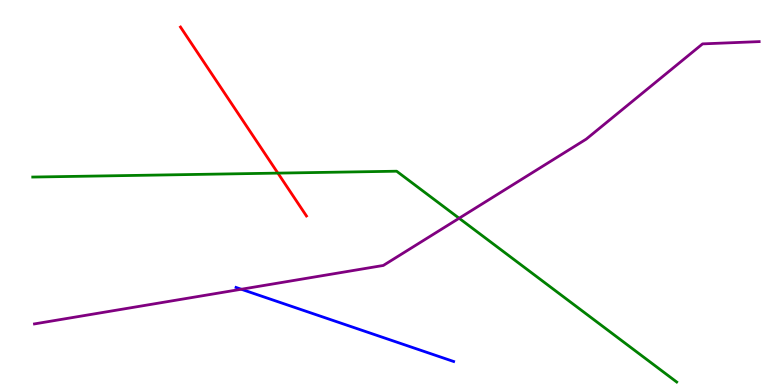[{'lines': ['blue', 'red'], 'intersections': []}, {'lines': ['green', 'red'], 'intersections': [{'x': 3.59, 'y': 5.5}]}, {'lines': ['purple', 'red'], 'intersections': []}, {'lines': ['blue', 'green'], 'intersections': []}, {'lines': ['blue', 'purple'], 'intersections': [{'x': 3.11, 'y': 2.49}]}, {'lines': ['green', 'purple'], 'intersections': [{'x': 5.92, 'y': 4.33}]}]